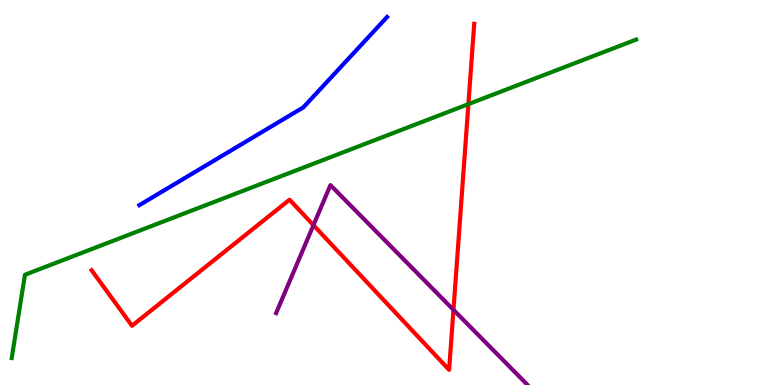[{'lines': ['blue', 'red'], 'intersections': []}, {'lines': ['green', 'red'], 'intersections': [{'x': 6.04, 'y': 7.3}]}, {'lines': ['purple', 'red'], 'intersections': [{'x': 4.04, 'y': 4.15}, {'x': 5.85, 'y': 1.95}]}, {'lines': ['blue', 'green'], 'intersections': []}, {'lines': ['blue', 'purple'], 'intersections': []}, {'lines': ['green', 'purple'], 'intersections': []}]